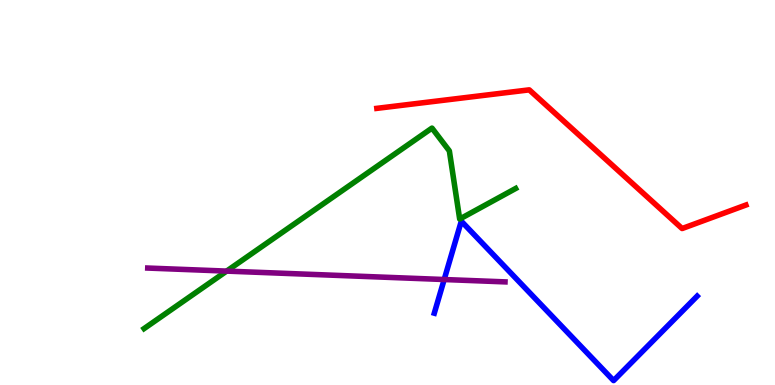[{'lines': ['blue', 'red'], 'intersections': []}, {'lines': ['green', 'red'], 'intersections': []}, {'lines': ['purple', 'red'], 'intersections': []}, {'lines': ['blue', 'green'], 'intersections': []}, {'lines': ['blue', 'purple'], 'intersections': [{'x': 5.73, 'y': 2.74}]}, {'lines': ['green', 'purple'], 'intersections': [{'x': 2.92, 'y': 2.96}]}]